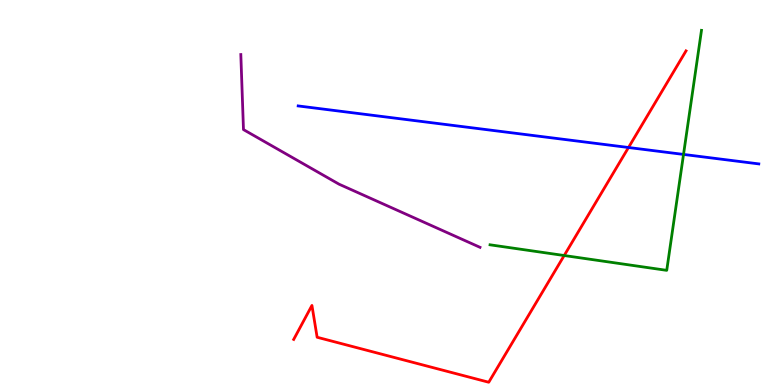[{'lines': ['blue', 'red'], 'intersections': [{'x': 8.11, 'y': 6.17}]}, {'lines': ['green', 'red'], 'intersections': [{'x': 7.28, 'y': 3.36}]}, {'lines': ['purple', 'red'], 'intersections': []}, {'lines': ['blue', 'green'], 'intersections': [{'x': 8.82, 'y': 5.99}]}, {'lines': ['blue', 'purple'], 'intersections': []}, {'lines': ['green', 'purple'], 'intersections': []}]